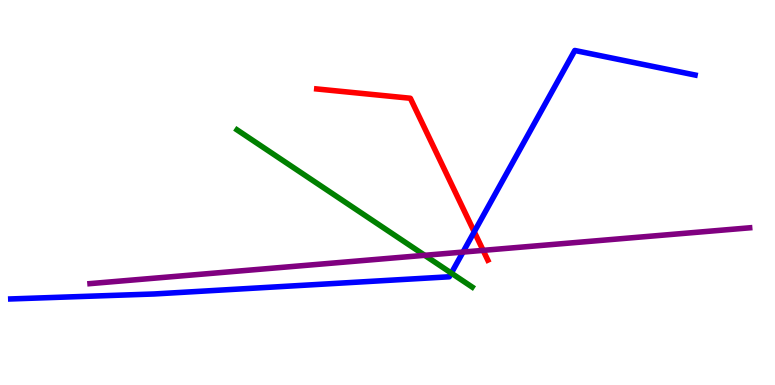[{'lines': ['blue', 'red'], 'intersections': [{'x': 6.12, 'y': 3.98}]}, {'lines': ['green', 'red'], 'intersections': []}, {'lines': ['purple', 'red'], 'intersections': [{'x': 6.23, 'y': 3.5}]}, {'lines': ['blue', 'green'], 'intersections': [{'x': 5.82, 'y': 2.91}]}, {'lines': ['blue', 'purple'], 'intersections': [{'x': 5.97, 'y': 3.45}]}, {'lines': ['green', 'purple'], 'intersections': [{'x': 5.48, 'y': 3.37}]}]